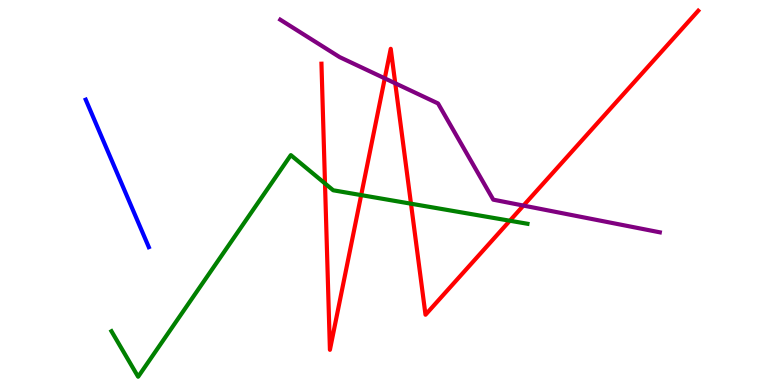[{'lines': ['blue', 'red'], 'intersections': []}, {'lines': ['green', 'red'], 'intersections': [{'x': 4.19, 'y': 5.23}, {'x': 4.66, 'y': 4.93}, {'x': 5.3, 'y': 4.71}, {'x': 6.58, 'y': 4.27}]}, {'lines': ['purple', 'red'], 'intersections': [{'x': 4.96, 'y': 7.96}, {'x': 5.1, 'y': 7.84}, {'x': 6.75, 'y': 4.66}]}, {'lines': ['blue', 'green'], 'intersections': []}, {'lines': ['blue', 'purple'], 'intersections': []}, {'lines': ['green', 'purple'], 'intersections': []}]